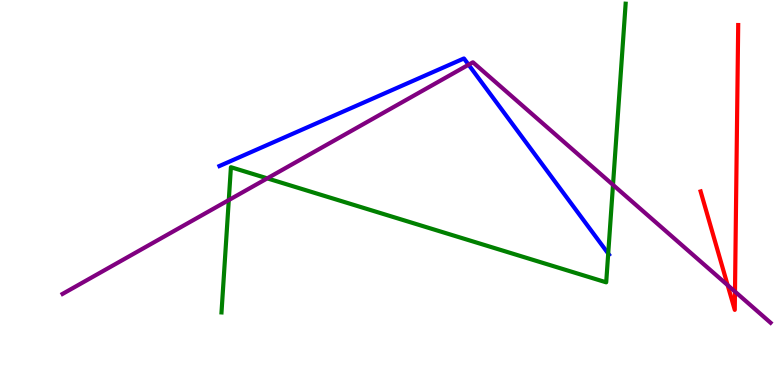[{'lines': ['blue', 'red'], 'intersections': []}, {'lines': ['green', 'red'], 'intersections': []}, {'lines': ['purple', 'red'], 'intersections': [{'x': 9.39, 'y': 2.59}, {'x': 9.48, 'y': 2.43}]}, {'lines': ['blue', 'green'], 'intersections': [{'x': 7.85, 'y': 3.41}]}, {'lines': ['blue', 'purple'], 'intersections': [{'x': 6.05, 'y': 8.32}]}, {'lines': ['green', 'purple'], 'intersections': [{'x': 2.95, 'y': 4.8}, {'x': 3.45, 'y': 5.37}, {'x': 7.91, 'y': 5.2}]}]